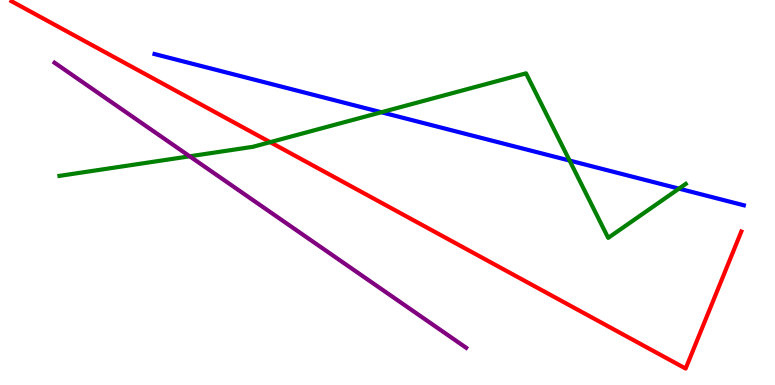[{'lines': ['blue', 'red'], 'intersections': []}, {'lines': ['green', 'red'], 'intersections': [{'x': 3.49, 'y': 6.31}]}, {'lines': ['purple', 'red'], 'intersections': []}, {'lines': ['blue', 'green'], 'intersections': [{'x': 4.92, 'y': 7.08}, {'x': 7.35, 'y': 5.83}, {'x': 8.76, 'y': 5.1}]}, {'lines': ['blue', 'purple'], 'intersections': []}, {'lines': ['green', 'purple'], 'intersections': [{'x': 2.45, 'y': 5.94}]}]